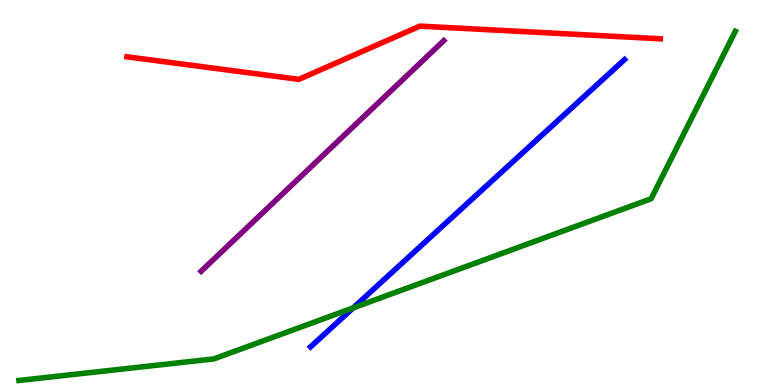[{'lines': ['blue', 'red'], 'intersections': []}, {'lines': ['green', 'red'], 'intersections': []}, {'lines': ['purple', 'red'], 'intersections': []}, {'lines': ['blue', 'green'], 'intersections': [{'x': 4.56, 'y': 2.0}]}, {'lines': ['blue', 'purple'], 'intersections': []}, {'lines': ['green', 'purple'], 'intersections': []}]